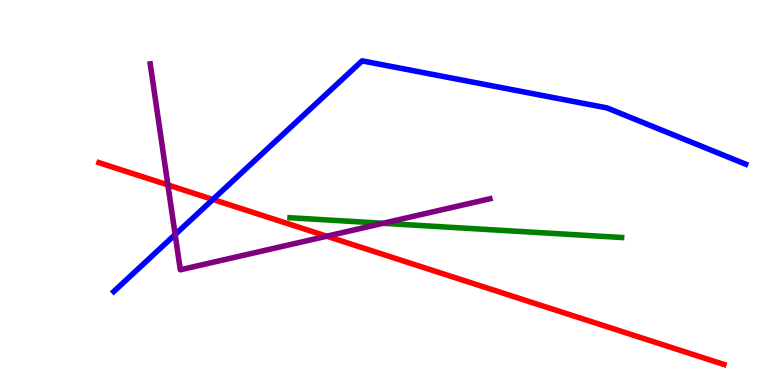[{'lines': ['blue', 'red'], 'intersections': [{'x': 2.75, 'y': 4.82}]}, {'lines': ['green', 'red'], 'intersections': []}, {'lines': ['purple', 'red'], 'intersections': [{'x': 2.17, 'y': 5.2}, {'x': 4.22, 'y': 3.86}]}, {'lines': ['blue', 'green'], 'intersections': []}, {'lines': ['blue', 'purple'], 'intersections': [{'x': 2.26, 'y': 3.91}]}, {'lines': ['green', 'purple'], 'intersections': [{'x': 4.94, 'y': 4.2}]}]